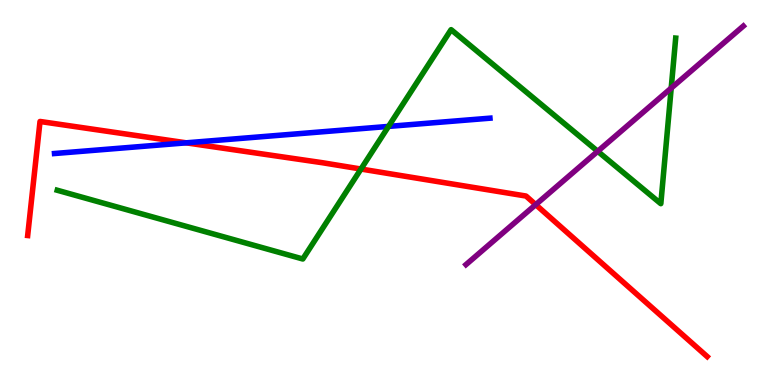[{'lines': ['blue', 'red'], 'intersections': [{'x': 2.4, 'y': 6.29}]}, {'lines': ['green', 'red'], 'intersections': [{'x': 4.66, 'y': 5.61}]}, {'lines': ['purple', 'red'], 'intersections': [{'x': 6.91, 'y': 4.68}]}, {'lines': ['blue', 'green'], 'intersections': [{'x': 5.01, 'y': 6.72}]}, {'lines': ['blue', 'purple'], 'intersections': []}, {'lines': ['green', 'purple'], 'intersections': [{'x': 7.71, 'y': 6.07}, {'x': 8.66, 'y': 7.71}]}]